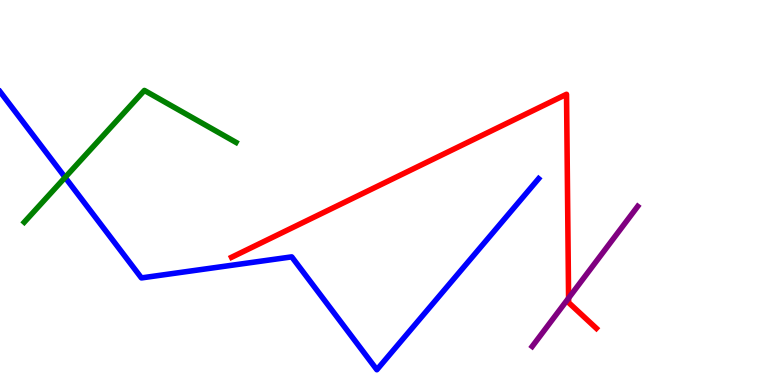[{'lines': ['blue', 'red'], 'intersections': []}, {'lines': ['green', 'red'], 'intersections': []}, {'lines': ['purple', 'red'], 'intersections': [{'x': 7.34, 'y': 2.26}]}, {'lines': ['blue', 'green'], 'intersections': [{'x': 0.84, 'y': 5.39}]}, {'lines': ['blue', 'purple'], 'intersections': []}, {'lines': ['green', 'purple'], 'intersections': []}]